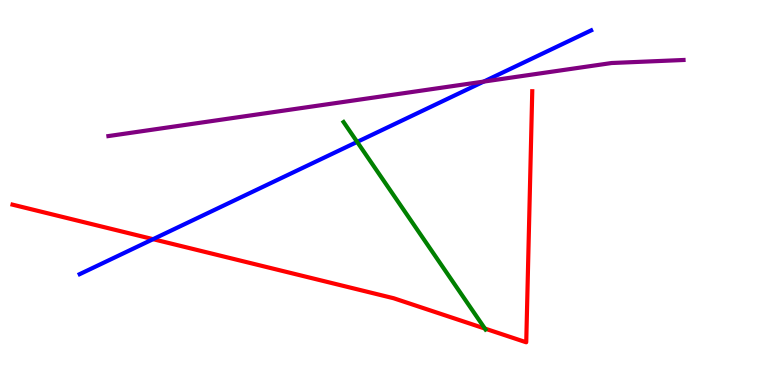[{'lines': ['blue', 'red'], 'intersections': [{'x': 1.98, 'y': 3.79}]}, {'lines': ['green', 'red'], 'intersections': [{'x': 6.26, 'y': 1.47}]}, {'lines': ['purple', 'red'], 'intersections': []}, {'lines': ['blue', 'green'], 'intersections': [{'x': 4.61, 'y': 6.31}]}, {'lines': ['blue', 'purple'], 'intersections': [{'x': 6.24, 'y': 7.88}]}, {'lines': ['green', 'purple'], 'intersections': []}]